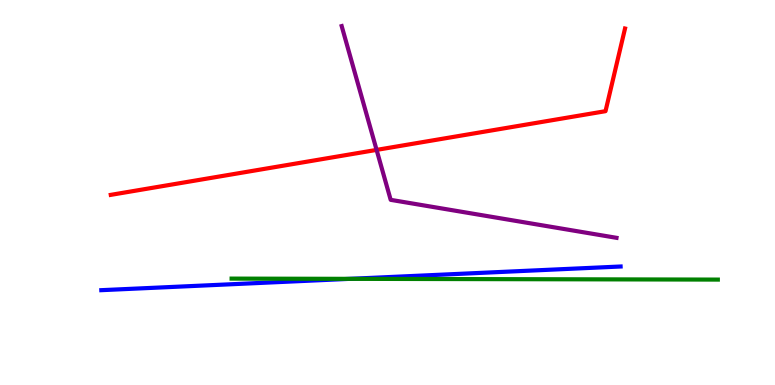[{'lines': ['blue', 'red'], 'intersections': []}, {'lines': ['green', 'red'], 'intersections': []}, {'lines': ['purple', 'red'], 'intersections': [{'x': 4.86, 'y': 6.11}]}, {'lines': ['blue', 'green'], 'intersections': [{'x': 4.51, 'y': 2.76}]}, {'lines': ['blue', 'purple'], 'intersections': []}, {'lines': ['green', 'purple'], 'intersections': []}]